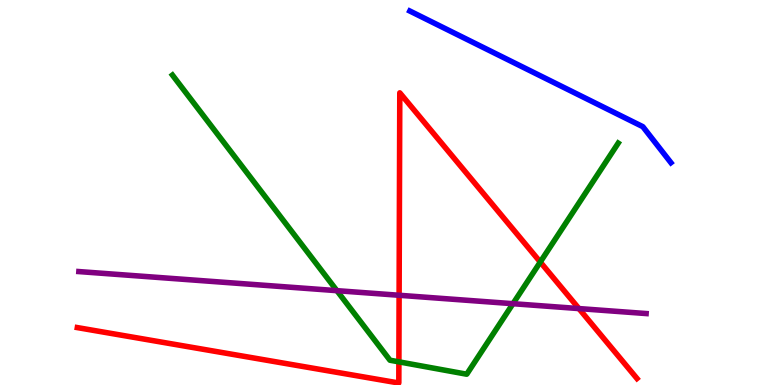[{'lines': ['blue', 'red'], 'intersections': []}, {'lines': ['green', 'red'], 'intersections': [{'x': 5.15, 'y': 0.601}, {'x': 6.97, 'y': 3.19}]}, {'lines': ['purple', 'red'], 'intersections': [{'x': 5.15, 'y': 2.33}, {'x': 7.47, 'y': 1.99}]}, {'lines': ['blue', 'green'], 'intersections': []}, {'lines': ['blue', 'purple'], 'intersections': []}, {'lines': ['green', 'purple'], 'intersections': [{'x': 4.35, 'y': 2.45}, {'x': 6.62, 'y': 2.11}]}]